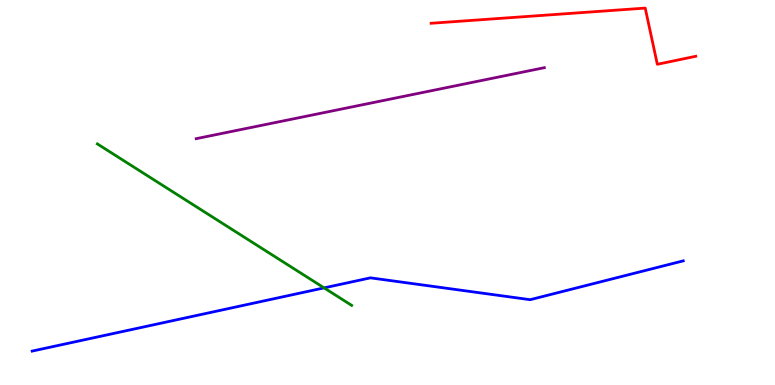[{'lines': ['blue', 'red'], 'intersections': []}, {'lines': ['green', 'red'], 'intersections': []}, {'lines': ['purple', 'red'], 'intersections': []}, {'lines': ['blue', 'green'], 'intersections': [{'x': 4.18, 'y': 2.52}]}, {'lines': ['blue', 'purple'], 'intersections': []}, {'lines': ['green', 'purple'], 'intersections': []}]